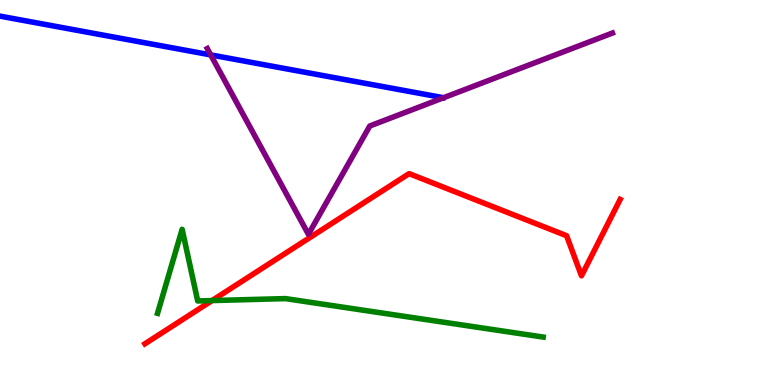[{'lines': ['blue', 'red'], 'intersections': []}, {'lines': ['green', 'red'], 'intersections': [{'x': 2.74, 'y': 2.19}]}, {'lines': ['purple', 'red'], 'intersections': []}, {'lines': ['blue', 'green'], 'intersections': []}, {'lines': ['blue', 'purple'], 'intersections': [{'x': 2.72, 'y': 8.57}]}, {'lines': ['green', 'purple'], 'intersections': []}]